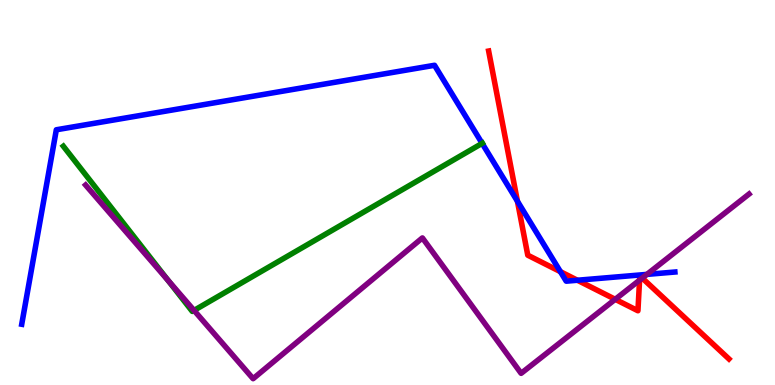[{'lines': ['blue', 'red'], 'intersections': [{'x': 6.68, 'y': 4.77}, {'x': 7.23, 'y': 2.94}, {'x': 7.45, 'y': 2.72}]}, {'lines': ['green', 'red'], 'intersections': []}, {'lines': ['purple', 'red'], 'intersections': [{'x': 7.94, 'y': 2.23}, {'x': 8.25, 'y': 2.72}, {'x': 8.29, 'y': 2.78}]}, {'lines': ['blue', 'green'], 'intersections': [{'x': 6.22, 'y': 6.28}]}, {'lines': ['blue', 'purple'], 'intersections': [{'x': 8.35, 'y': 2.87}]}, {'lines': ['green', 'purple'], 'intersections': [{'x': 2.17, 'y': 2.72}, {'x': 2.5, 'y': 1.94}]}]